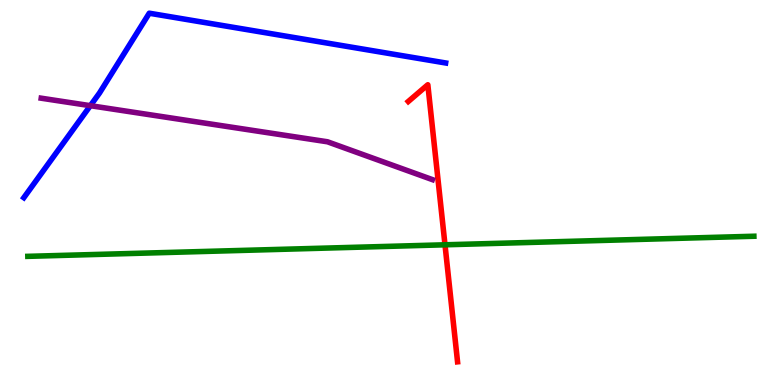[{'lines': ['blue', 'red'], 'intersections': []}, {'lines': ['green', 'red'], 'intersections': [{'x': 5.74, 'y': 3.64}]}, {'lines': ['purple', 'red'], 'intersections': []}, {'lines': ['blue', 'green'], 'intersections': []}, {'lines': ['blue', 'purple'], 'intersections': [{'x': 1.17, 'y': 7.26}]}, {'lines': ['green', 'purple'], 'intersections': []}]